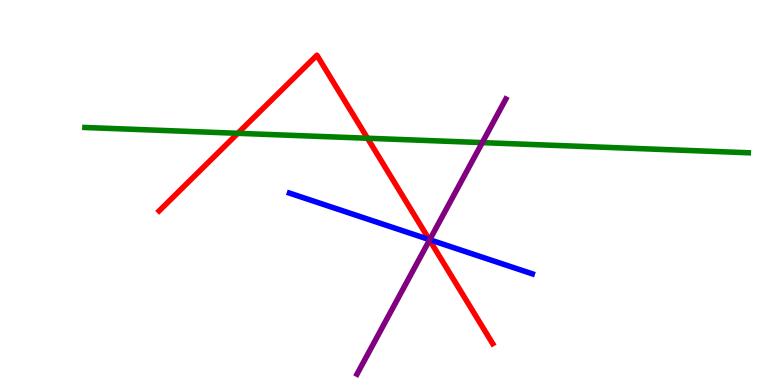[{'lines': ['blue', 'red'], 'intersections': [{'x': 5.54, 'y': 3.78}]}, {'lines': ['green', 'red'], 'intersections': [{'x': 3.07, 'y': 6.54}, {'x': 4.74, 'y': 6.41}]}, {'lines': ['purple', 'red'], 'intersections': [{'x': 5.54, 'y': 3.76}]}, {'lines': ['blue', 'green'], 'intersections': []}, {'lines': ['blue', 'purple'], 'intersections': [{'x': 5.54, 'y': 3.77}]}, {'lines': ['green', 'purple'], 'intersections': [{'x': 6.22, 'y': 6.3}]}]